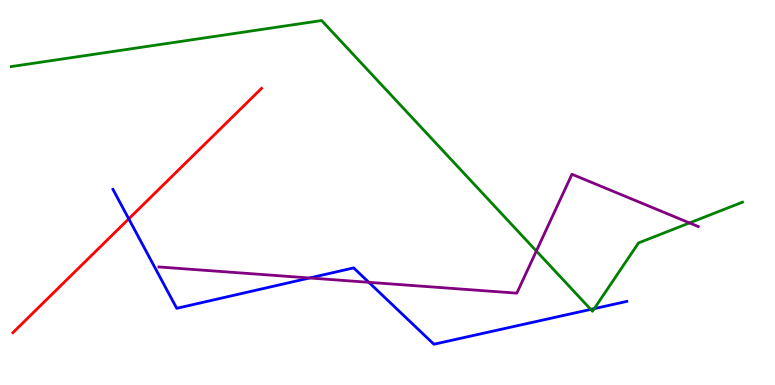[{'lines': ['blue', 'red'], 'intersections': [{'x': 1.66, 'y': 4.32}]}, {'lines': ['green', 'red'], 'intersections': []}, {'lines': ['purple', 'red'], 'intersections': []}, {'lines': ['blue', 'green'], 'intersections': [{'x': 7.62, 'y': 1.96}, {'x': 7.67, 'y': 1.98}]}, {'lines': ['blue', 'purple'], 'intersections': [{'x': 3.99, 'y': 2.78}, {'x': 4.76, 'y': 2.67}]}, {'lines': ['green', 'purple'], 'intersections': [{'x': 6.92, 'y': 3.48}, {'x': 8.9, 'y': 4.21}]}]